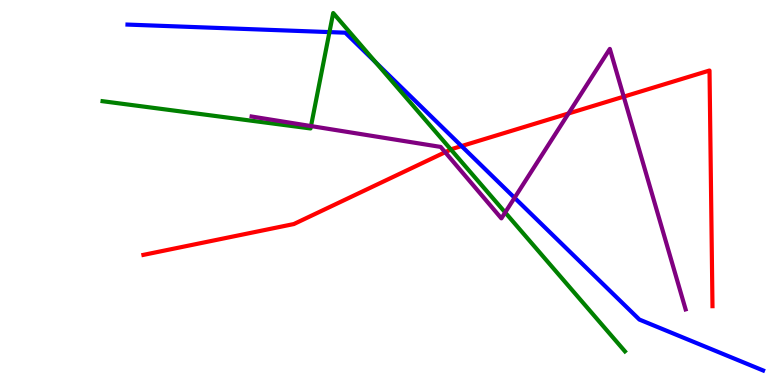[{'lines': ['blue', 'red'], 'intersections': [{'x': 5.96, 'y': 6.21}]}, {'lines': ['green', 'red'], 'intersections': [{'x': 5.82, 'y': 6.12}]}, {'lines': ['purple', 'red'], 'intersections': [{'x': 5.74, 'y': 6.05}, {'x': 7.34, 'y': 7.05}, {'x': 8.05, 'y': 7.49}]}, {'lines': ['blue', 'green'], 'intersections': [{'x': 4.25, 'y': 9.17}, {'x': 4.85, 'y': 8.38}]}, {'lines': ['blue', 'purple'], 'intersections': [{'x': 6.64, 'y': 4.86}]}, {'lines': ['green', 'purple'], 'intersections': [{'x': 4.01, 'y': 6.73}, {'x': 6.52, 'y': 4.48}]}]